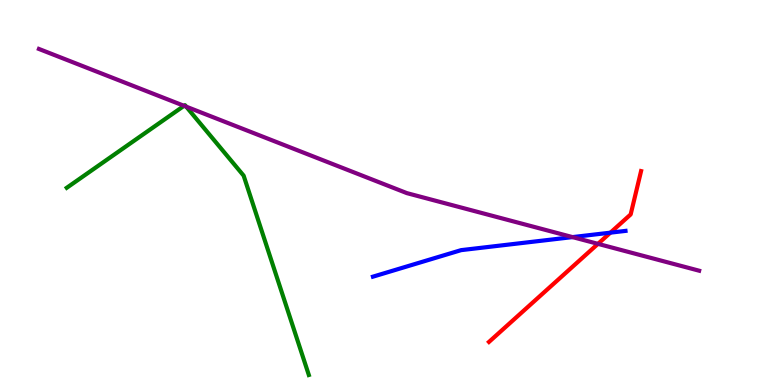[{'lines': ['blue', 'red'], 'intersections': [{'x': 7.88, 'y': 3.96}]}, {'lines': ['green', 'red'], 'intersections': []}, {'lines': ['purple', 'red'], 'intersections': [{'x': 7.72, 'y': 3.67}]}, {'lines': ['blue', 'green'], 'intersections': []}, {'lines': ['blue', 'purple'], 'intersections': [{'x': 7.39, 'y': 3.84}]}, {'lines': ['green', 'purple'], 'intersections': [{'x': 2.37, 'y': 7.25}, {'x': 2.4, 'y': 7.23}]}]